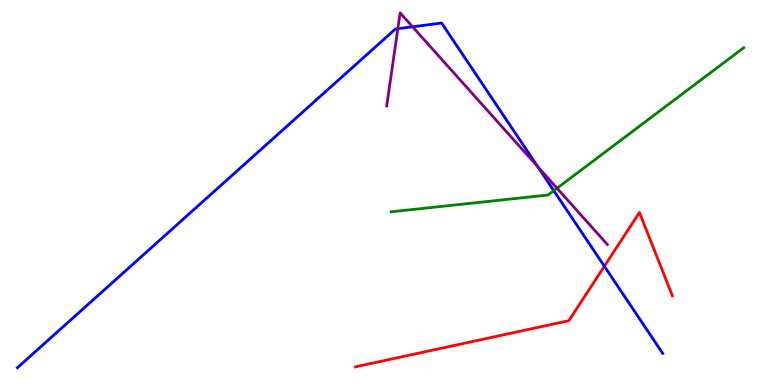[{'lines': ['blue', 'red'], 'intersections': [{'x': 7.8, 'y': 3.08}]}, {'lines': ['green', 'red'], 'intersections': []}, {'lines': ['purple', 'red'], 'intersections': []}, {'lines': ['blue', 'green'], 'intersections': [{'x': 7.15, 'y': 5.05}]}, {'lines': ['blue', 'purple'], 'intersections': [{'x': 5.13, 'y': 9.25}, {'x': 5.32, 'y': 9.3}, {'x': 6.94, 'y': 5.67}]}, {'lines': ['green', 'purple'], 'intersections': [{'x': 7.19, 'y': 5.11}]}]